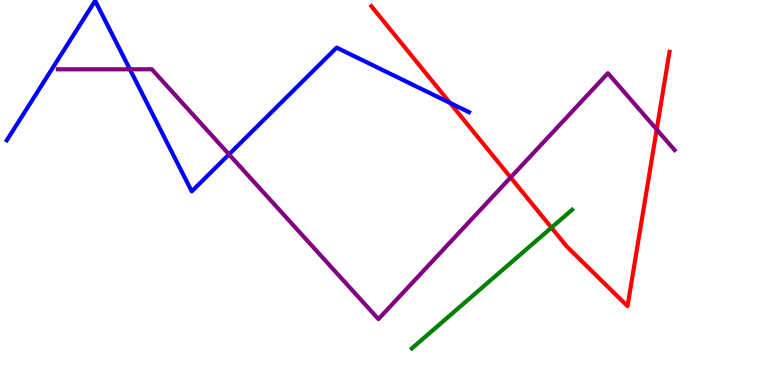[{'lines': ['blue', 'red'], 'intersections': [{'x': 5.81, 'y': 7.33}]}, {'lines': ['green', 'red'], 'intersections': [{'x': 7.12, 'y': 4.09}]}, {'lines': ['purple', 'red'], 'intersections': [{'x': 6.59, 'y': 5.39}, {'x': 8.47, 'y': 6.64}]}, {'lines': ['blue', 'green'], 'intersections': []}, {'lines': ['blue', 'purple'], 'intersections': [{'x': 1.68, 'y': 8.2}, {'x': 2.96, 'y': 5.99}]}, {'lines': ['green', 'purple'], 'intersections': []}]